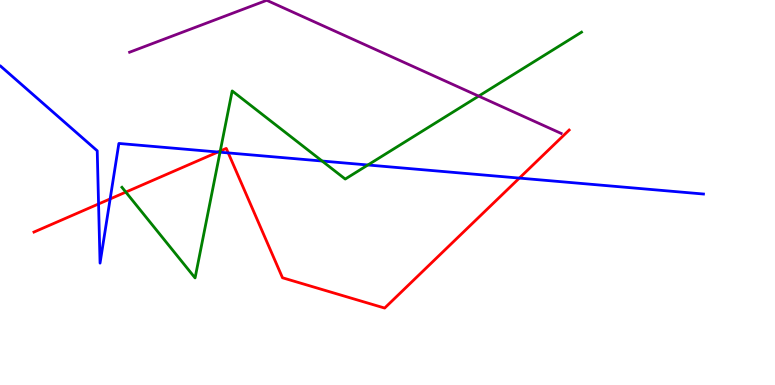[{'lines': ['blue', 'red'], 'intersections': [{'x': 1.27, 'y': 4.7}, {'x': 1.42, 'y': 4.83}, {'x': 2.81, 'y': 6.05}, {'x': 2.94, 'y': 6.03}, {'x': 6.7, 'y': 5.37}]}, {'lines': ['green', 'red'], 'intersections': [{'x': 1.62, 'y': 5.01}, {'x': 2.84, 'y': 6.08}]}, {'lines': ['purple', 'red'], 'intersections': []}, {'lines': ['blue', 'green'], 'intersections': [{'x': 2.84, 'y': 6.05}, {'x': 4.16, 'y': 5.82}, {'x': 4.75, 'y': 5.71}]}, {'lines': ['blue', 'purple'], 'intersections': []}, {'lines': ['green', 'purple'], 'intersections': [{'x': 6.18, 'y': 7.5}]}]